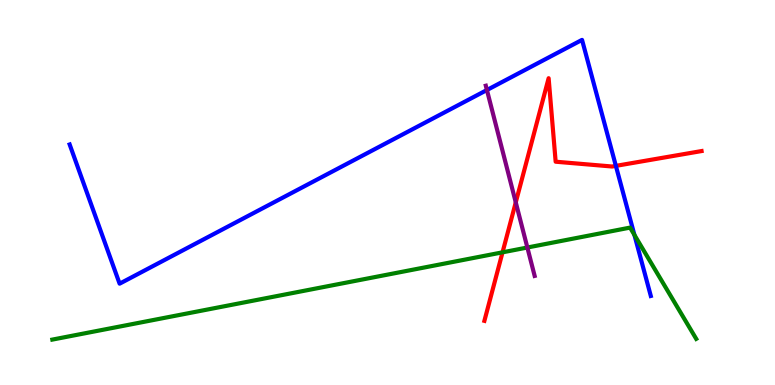[{'lines': ['blue', 'red'], 'intersections': [{'x': 7.95, 'y': 5.69}]}, {'lines': ['green', 'red'], 'intersections': [{'x': 6.48, 'y': 3.45}]}, {'lines': ['purple', 'red'], 'intersections': [{'x': 6.66, 'y': 4.74}]}, {'lines': ['blue', 'green'], 'intersections': [{'x': 8.19, 'y': 3.9}]}, {'lines': ['blue', 'purple'], 'intersections': [{'x': 6.28, 'y': 7.66}]}, {'lines': ['green', 'purple'], 'intersections': [{'x': 6.8, 'y': 3.57}]}]